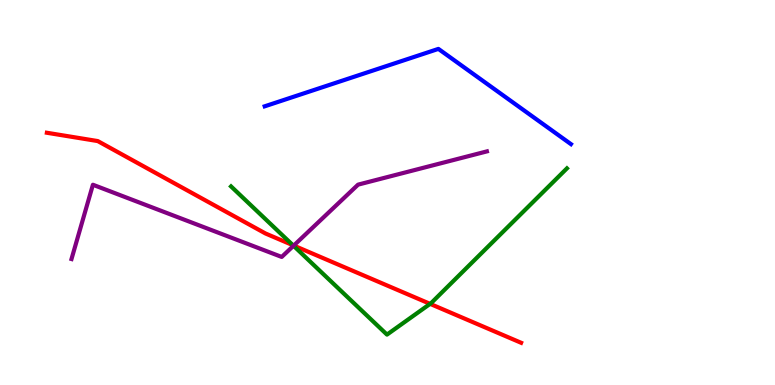[{'lines': ['blue', 'red'], 'intersections': []}, {'lines': ['green', 'red'], 'intersections': [{'x': 3.78, 'y': 3.63}, {'x': 5.55, 'y': 2.11}]}, {'lines': ['purple', 'red'], 'intersections': [{'x': 3.79, 'y': 3.62}]}, {'lines': ['blue', 'green'], 'intersections': []}, {'lines': ['blue', 'purple'], 'intersections': []}, {'lines': ['green', 'purple'], 'intersections': [{'x': 3.79, 'y': 3.62}]}]